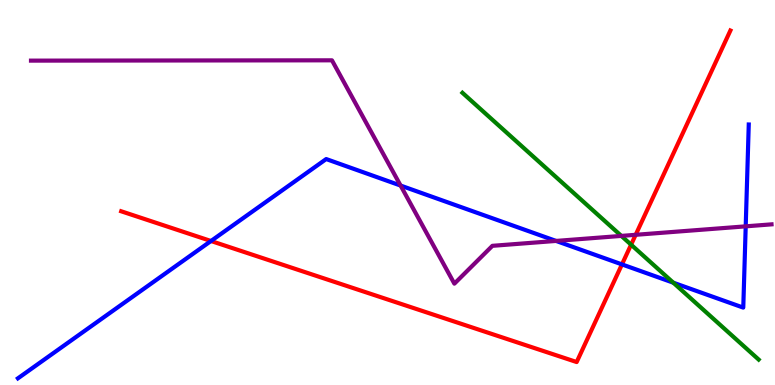[{'lines': ['blue', 'red'], 'intersections': [{'x': 2.72, 'y': 3.74}, {'x': 8.03, 'y': 3.13}]}, {'lines': ['green', 'red'], 'intersections': [{'x': 8.14, 'y': 3.64}]}, {'lines': ['purple', 'red'], 'intersections': [{'x': 8.2, 'y': 3.9}]}, {'lines': ['blue', 'green'], 'intersections': [{'x': 8.69, 'y': 2.66}]}, {'lines': ['blue', 'purple'], 'intersections': [{'x': 5.17, 'y': 5.18}, {'x': 7.17, 'y': 3.74}, {'x': 9.62, 'y': 4.12}]}, {'lines': ['green', 'purple'], 'intersections': [{'x': 8.02, 'y': 3.87}]}]